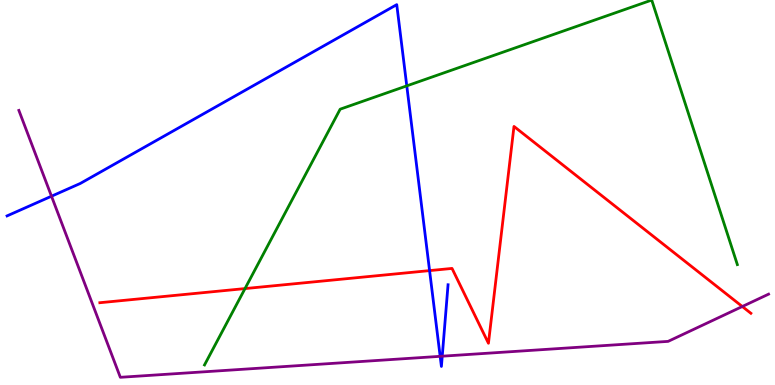[{'lines': ['blue', 'red'], 'intersections': [{'x': 5.54, 'y': 2.97}]}, {'lines': ['green', 'red'], 'intersections': [{'x': 3.16, 'y': 2.5}]}, {'lines': ['purple', 'red'], 'intersections': [{'x': 9.58, 'y': 2.04}]}, {'lines': ['blue', 'green'], 'intersections': [{'x': 5.25, 'y': 7.77}]}, {'lines': ['blue', 'purple'], 'intersections': [{'x': 0.664, 'y': 4.9}, {'x': 5.68, 'y': 0.745}, {'x': 5.71, 'y': 0.748}]}, {'lines': ['green', 'purple'], 'intersections': []}]